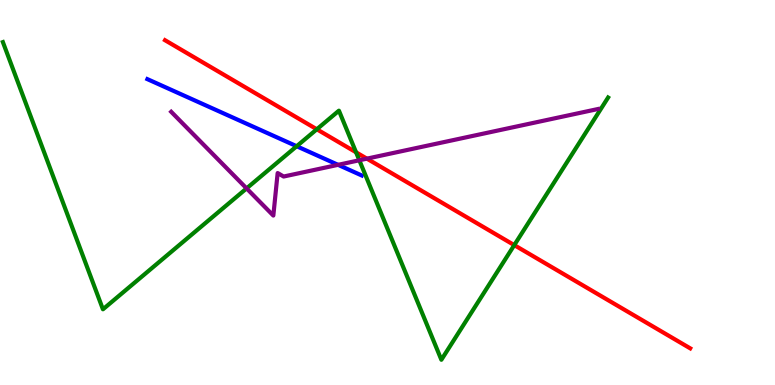[{'lines': ['blue', 'red'], 'intersections': []}, {'lines': ['green', 'red'], 'intersections': [{'x': 4.09, 'y': 6.64}, {'x': 4.59, 'y': 6.04}, {'x': 6.64, 'y': 3.63}]}, {'lines': ['purple', 'red'], 'intersections': [{'x': 4.73, 'y': 5.88}]}, {'lines': ['blue', 'green'], 'intersections': [{'x': 3.83, 'y': 6.2}]}, {'lines': ['blue', 'purple'], 'intersections': [{'x': 4.36, 'y': 5.72}]}, {'lines': ['green', 'purple'], 'intersections': [{'x': 3.18, 'y': 5.11}, {'x': 4.64, 'y': 5.84}]}]